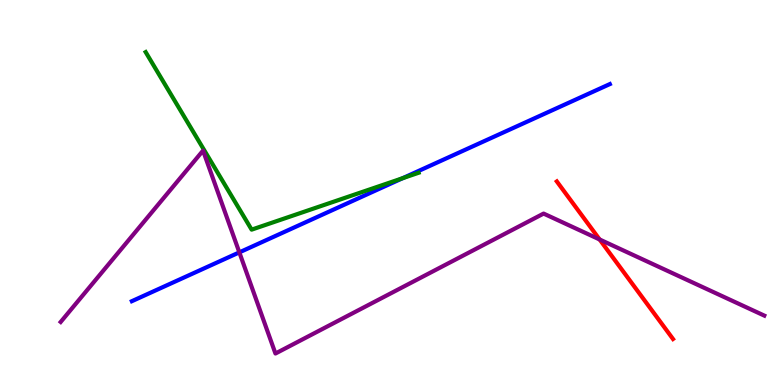[{'lines': ['blue', 'red'], 'intersections': []}, {'lines': ['green', 'red'], 'intersections': []}, {'lines': ['purple', 'red'], 'intersections': [{'x': 7.74, 'y': 3.78}]}, {'lines': ['blue', 'green'], 'intersections': [{'x': 5.19, 'y': 5.37}]}, {'lines': ['blue', 'purple'], 'intersections': [{'x': 3.09, 'y': 3.44}]}, {'lines': ['green', 'purple'], 'intersections': []}]